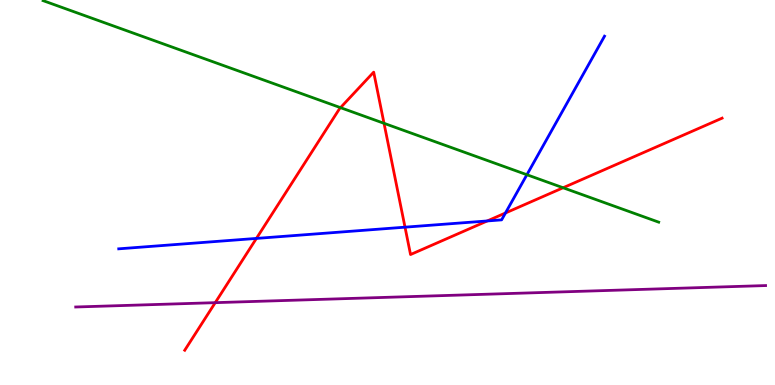[{'lines': ['blue', 'red'], 'intersections': [{'x': 3.31, 'y': 3.81}, {'x': 5.23, 'y': 4.1}, {'x': 6.29, 'y': 4.26}, {'x': 6.52, 'y': 4.47}]}, {'lines': ['green', 'red'], 'intersections': [{'x': 4.39, 'y': 7.2}, {'x': 4.96, 'y': 6.8}, {'x': 7.27, 'y': 5.12}]}, {'lines': ['purple', 'red'], 'intersections': [{'x': 2.78, 'y': 2.14}]}, {'lines': ['blue', 'green'], 'intersections': [{'x': 6.8, 'y': 5.46}]}, {'lines': ['blue', 'purple'], 'intersections': []}, {'lines': ['green', 'purple'], 'intersections': []}]